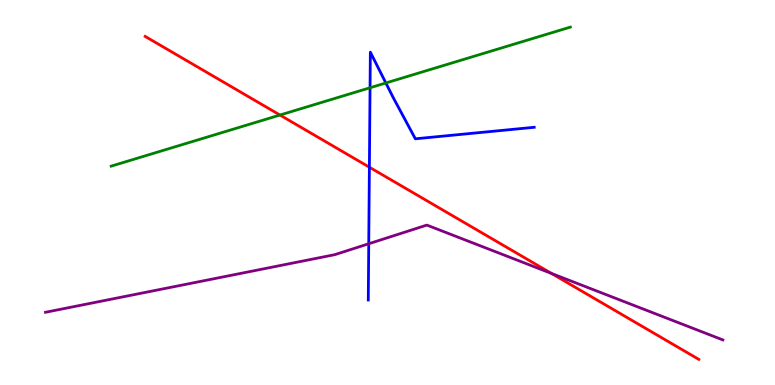[{'lines': ['blue', 'red'], 'intersections': [{'x': 4.77, 'y': 5.66}]}, {'lines': ['green', 'red'], 'intersections': [{'x': 3.61, 'y': 7.01}]}, {'lines': ['purple', 'red'], 'intersections': [{'x': 7.12, 'y': 2.9}]}, {'lines': ['blue', 'green'], 'intersections': [{'x': 4.77, 'y': 7.72}, {'x': 4.98, 'y': 7.84}]}, {'lines': ['blue', 'purple'], 'intersections': [{'x': 4.76, 'y': 3.67}]}, {'lines': ['green', 'purple'], 'intersections': []}]